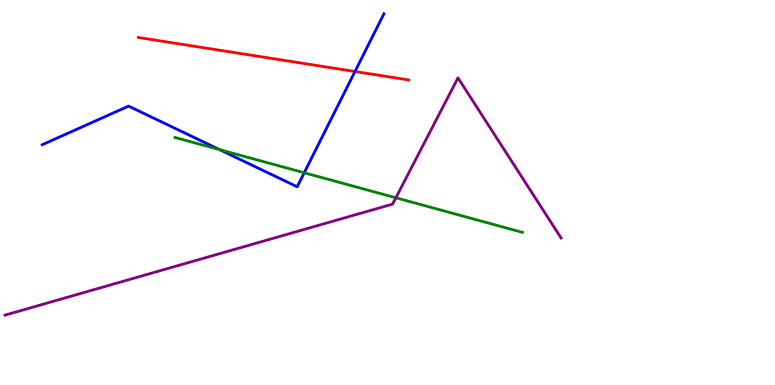[{'lines': ['blue', 'red'], 'intersections': [{'x': 4.58, 'y': 8.14}]}, {'lines': ['green', 'red'], 'intersections': []}, {'lines': ['purple', 'red'], 'intersections': []}, {'lines': ['blue', 'green'], 'intersections': [{'x': 2.83, 'y': 6.11}, {'x': 3.93, 'y': 5.51}]}, {'lines': ['blue', 'purple'], 'intersections': []}, {'lines': ['green', 'purple'], 'intersections': [{'x': 5.11, 'y': 4.86}]}]